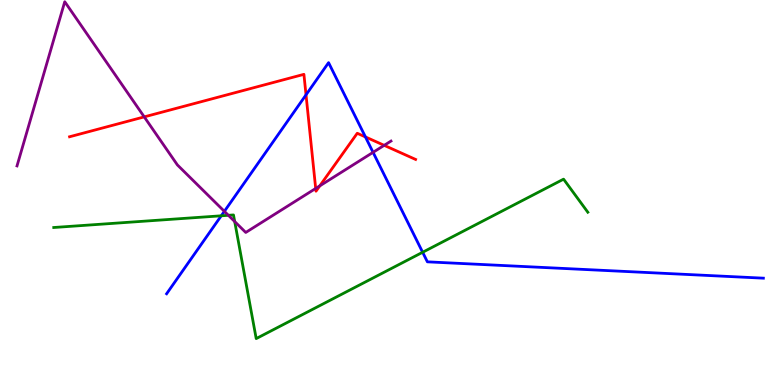[{'lines': ['blue', 'red'], 'intersections': [{'x': 3.95, 'y': 7.54}, {'x': 4.72, 'y': 6.44}]}, {'lines': ['green', 'red'], 'intersections': []}, {'lines': ['purple', 'red'], 'intersections': [{'x': 1.86, 'y': 6.96}, {'x': 4.07, 'y': 5.11}, {'x': 4.13, 'y': 5.17}, {'x': 4.96, 'y': 6.22}]}, {'lines': ['blue', 'green'], 'intersections': [{'x': 2.85, 'y': 4.39}, {'x': 5.45, 'y': 3.45}]}, {'lines': ['blue', 'purple'], 'intersections': [{'x': 2.9, 'y': 4.51}, {'x': 4.81, 'y': 6.04}]}, {'lines': ['green', 'purple'], 'intersections': [{'x': 2.95, 'y': 4.41}, {'x': 3.03, 'y': 4.25}]}]